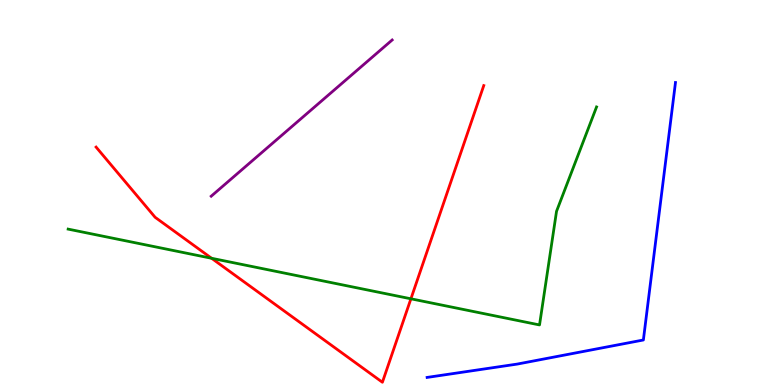[{'lines': ['blue', 'red'], 'intersections': []}, {'lines': ['green', 'red'], 'intersections': [{'x': 2.73, 'y': 3.29}, {'x': 5.3, 'y': 2.24}]}, {'lines': ['purple', 'red'], 'intersections': []}, {'lines': ['blue', 'green'], 'intersections': []}, {'lines': ['blue', 'purple'], 'intersections': []}, {'lines': ['green', 'purple'], 'intersections': []}]